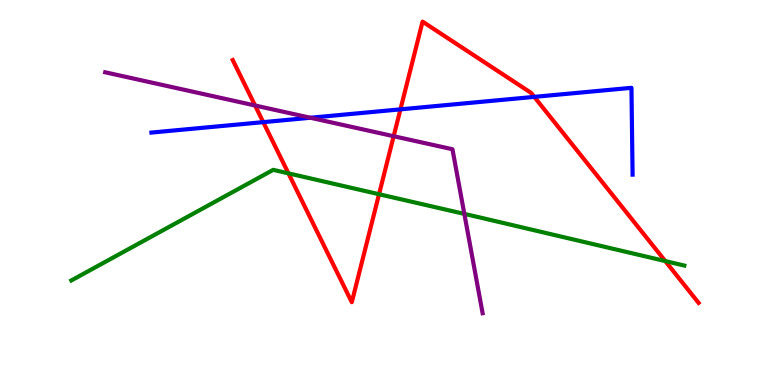[{'lines': ['blue', 'red'], 'intersections': [{'x': 3.4, 'y': 6.83}, {'x': 5.17, 'y': 7.16}, {'x': 6.89, 'y': 7.48}]}, {'lines': ['green', 'red'], 'intersections': [{'x': 3.72, 'y': 5.5}, {'x': 4.89, 'y': 4.96}, {'x': 8.58, 'y': 3.22}]}, {'lines': ['purple', 'red'], 'intersections': [{'x': 3.29, 'y': 7.26}, {'x': 5.08, 'y': 6.46}]}, {'lines': ['blue', 'green'], 'intersections': []}, {'lines': ['blue', 'purple'], 'intersections': [{'x': 4.0, 'y': 6.94}]}, {'lines': ['green', 'purple'], 'intersections': [{'x': 5.99, 'y': 4.44}]}]